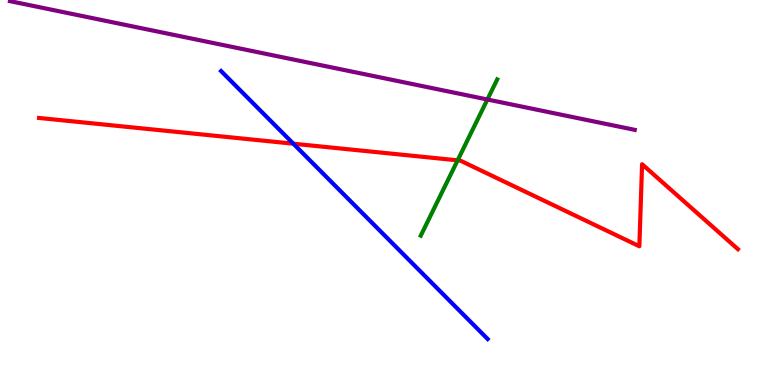[{'lines': ['blue', 'red'], 'intersections': [{'x': 3.79, 'y': 6.27}]}, {'lines': ['green', 'red'], 'intersections': [{'x': 5.9, 'y': 5.84}]}, {'lines': ['purple', 'red'], 'intersections': []}, {'lines': ['blue', 'green'], 'intersections': []}, {'lines': ['blue', 'purple'], 'intersections': []}, {'lines': ['green', 'purple'], 'intersections': [{'x': 6.29, 'y': 7.42}]}]